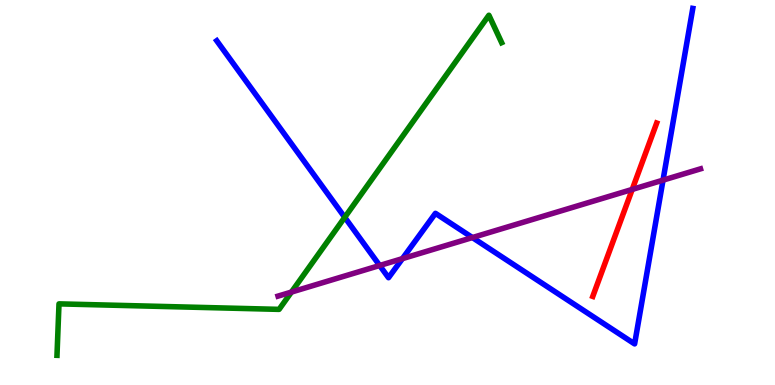[{'lines': ['blue', 'red'], 'intersections': []}, {'lines': ['green', 'red'], 'intersections': []}, {'lines': ['purple', 'red'], 'intersections': [{'x': 8.16, 'y': 5.08}]}, {'lines': ['blue', 'green'], 'intersections': [{'x': 4.45, 'y': 4.36}]}, {'lines': ['blue', 'purple'], 'intersections': [{'x': 4.9, 'y': 3.1}, {'x': 5.19, 'y': 3.28}, {'x': 6.1, 'y': 3.83}, {'x': 8.56, 'y': 5.32}]}, {'lines': ['green', 'purple'], 'intersections': [{'x': 3.76, 'y': 2.41}]}]